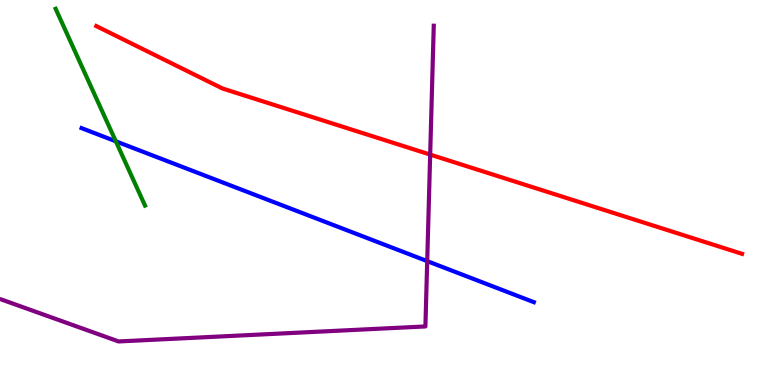[{'lines': ['blue', 'red'], 'intersections': []}, {'lines': ['green', 'red'], 'intersections': []}, {'lines': ['purple', 'red'], 'intersections': [{'x': 5.55, 'y': 5.98}]}, {'lines': ['blue', 'green'], 'intersections': [{'x': 1.49, 'y': 6.33}]}, {'lines': ['blue', 'purple'], 'intersections': [{'x': 5.51, 'y': 3.22}]}, {'lines': ['green', 'purple'], 'intersections': []}]